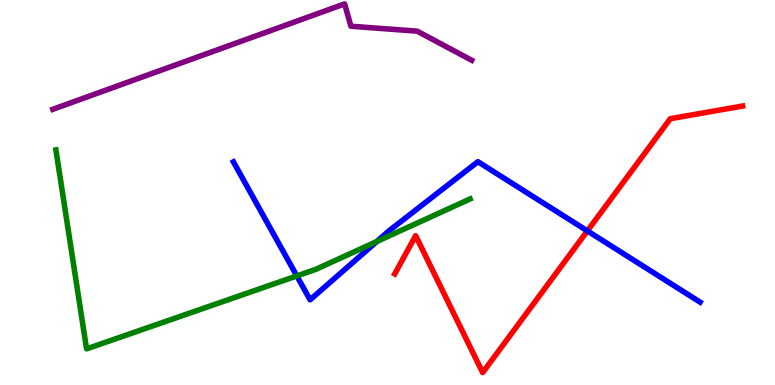[{'lines': ['blue', 'red'], 'intersections': [{'x': 7.58, 'y': 4.0}]}, {'lines': ['green', 'red'], 'intersections': []}, {'lines': ['purple', 'red'], 'intersections': []}, {'lines': ['blue', 'green'], 'intersections': [{'x': 3.83, 'y': 2.83}, {'x': 4.86, 'y': 3.73}]}, {'lines': ['blue', 'purple'], 'intersections': []}, {'lines': ['green', 'purple'], 'intersections': []}]